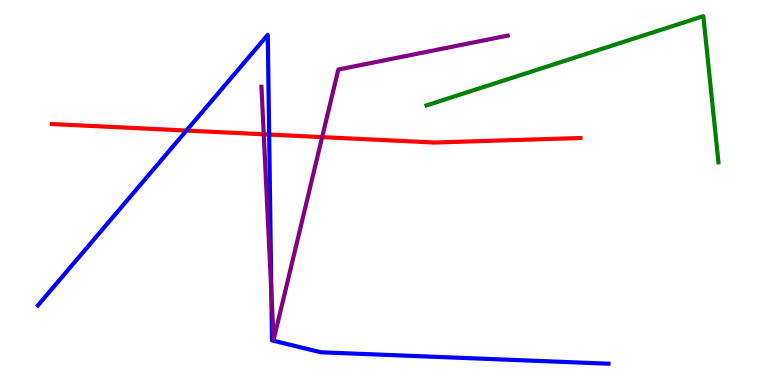[{'lines': ['blue', 'red'], 'intersections': [{'x': 2.41, 'y': 6.61}, {'x': 3.47, 'y': 6.51}]}, {'lines': ['green', 'red'], 'intersections': []}, {'lines': ['purple', 'red'], 'intersections': [{'x': 3.4, 'y': 6.51}, {'x': 4.16, 'y': 6.44}]}, {'lines': ['blue', 'green'], 'intersections': []}, {'lines': ['blue', 'purple'], 'intersections': [{'x': 3.5, 'y': 2.42}]}, {'lines': ['green', 'purple'], 'intersections': []}]